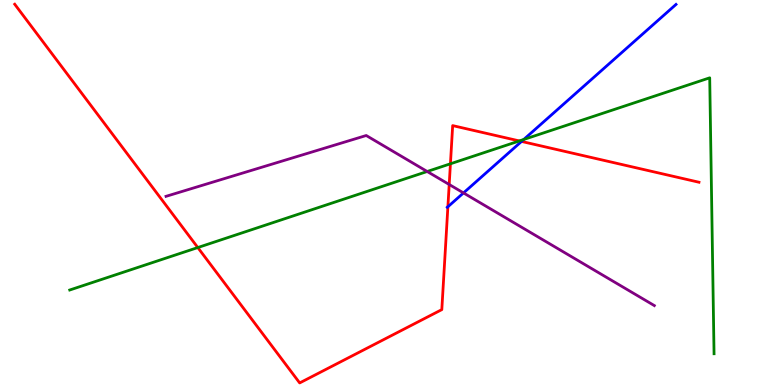[{'lines': ['blue', 'red'], 'intersections': [{'x': 5.78, 'y': 4.63}, {'x': 6.73, 'y': 6.33}]}, {'lines': ['green', 'red'], 'intersections': [{'x': 2.55, 'y': 3.57}, {'x': 5.81, 'y': 5.75}, {'x': 6.7, 'y': 6.34}]}, {'lines': ['purple', 'red'], 'intersections': [{'x': 5.8, 'y': 5.21}]}, {'lines': ['blue', 'green'], 'intersections': [{'x': 6.76, 'y': 6.38}]}, {'lines': ['blue', 'purple'], 'intersections': [{'x': 5.98, 'y': 4.99}]}, {'lines': ['green', 'purple'], 'intersections': [{'x': 5.51, 'y': 5.55}]}]